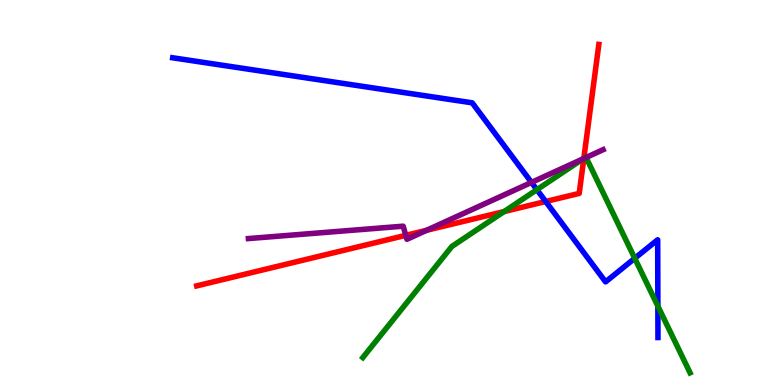[{'lines': ['blue', 'red'], 'intersections': [{'x': 7.04, 'y': 4.77}]}, {'lines': ['green', 'red'], 'intersections': [{'x': 6.5, 'y': 4.51}, {'x': 7.53, 'y': 5.89}]}, {'lines': ['purple', 'red'], 'intersections': [{'x': 5.24, 'y': 3.89}, {'x': 5.51, 'y': 4.02}, {'x': 7.53, 'y': 5.88}]}, {'lines': ['blue', 'green'], 'intersections': [{'x': 6.93, 'y': 5.07}, {'x': 8.19, 'y': 3.29}, {'x': 8.49, 'y': 2.05}]}, {'lines': ['blue', 'purple'], 'intersections': [{'x': 6.86, 'y': 5.26}]}, {'lines': ['green', 'purple'], 'intersections': [{'x': 7.52, 'y': 5.88}, {'x': 7.56, 'y': 5.91}]}]